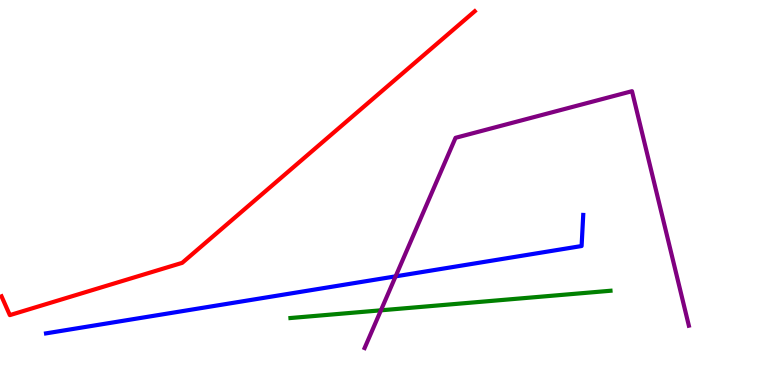[{'lines': ['blue', 'red'], 'intersections': []}, {'lines': ['green', 'red'], 'intersections': []}, {'lines': ['purple', 'red'], 'intersections': []}, {'lines': ['blue', 'green'], 'intersections': []}, {'lines': ['blue', 'purple'], 'intersections': [{'x': 5.1, 'y': 2.82}]}, {'lines': ['green', 'purple'], 'intersections': [{'x': 4.92, 'y': 1.94}]}]